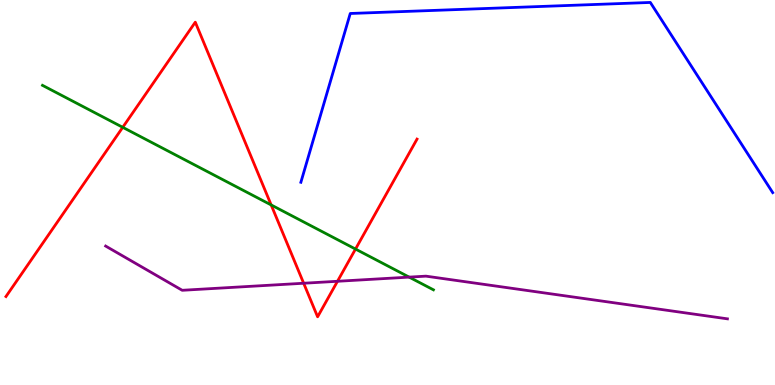[{'lines': ['blue', 'red'], 'intersections': []}, {'lines': ['green', 'red'], 'intersections': [{'x': 1.58, 'y': 6.69}, {'x': 3.5, 'y': 4.68}, {'x': 4.59, 'y': 3.53}]}, {'lines': ['purple', 'red'], 'intersections': [{'x': 3.92, 'y': 2.64}, {'x': 4.35, 'y': 2.69}]}, {'lines': ['blue', 'green'], 'intersections': []}, {'lines': ['blue', 'purple'], 'intersections': []}, {'lines': ['green', 'purple'], 'intersections': [{'x': 5.28, 'y': 2.8}]}]